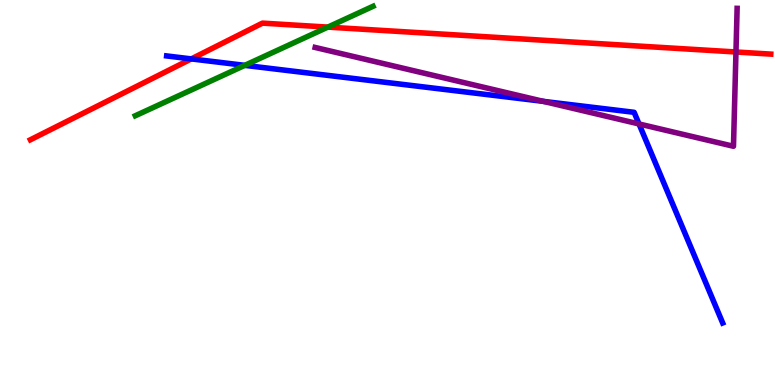[{'lines': ['blue', 'red'], 'intersections': [{'x': 2.47, 'y': 8.47}]}, {'lines': ['green', 'red'], 'intersections': [{'x': 4.23, 'y': 9.3}]}, {'lines': ['purple', 'red'], 'intersections': [{'x': 9.5, 'y': 8.65}]}, {'lines': ['blue', 'green'], 'intersections': [{'x': 3.16, 'y': 8.3}]}, {'lines': ['blue', 'purple'], 'intersections': [{'x': 7.01, 'y': 7.37}, {'x': 8.25, 'y': 6.78}]}, {'lines': ['green', 'purple'], 'intersections': []}]